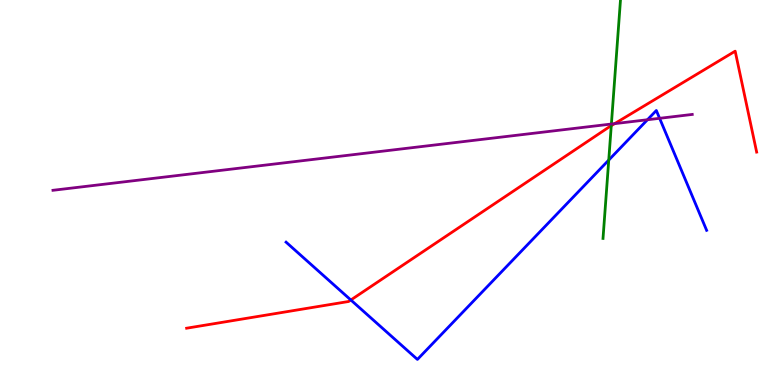[{'lines': ['blue', 'red'], 'intersections': [{'x': 4.53, 'y': 2.21}]}, {'lines': ['green', 'red'], 'intersections': [{'x': 7.89, 'y': 6.74}]}, {'lines': ['purple', 'red'], 'intersections': [{'x': 7.93, 'y': 6.79}]}, {'lines': ['blue', 'green'], 'intersections': [{'x': 7.85, 'y': 5.84}]}, {'lines': ['blue', 'purple'], 'intersections': [{'x': 8.35, 'y': 6.89}, {'x': 8.51, 'y': 6.93}]}, {'lines': ['green', 'purple'], 'intersections': [{'x': 7.89, 'y': 6.78}]}]